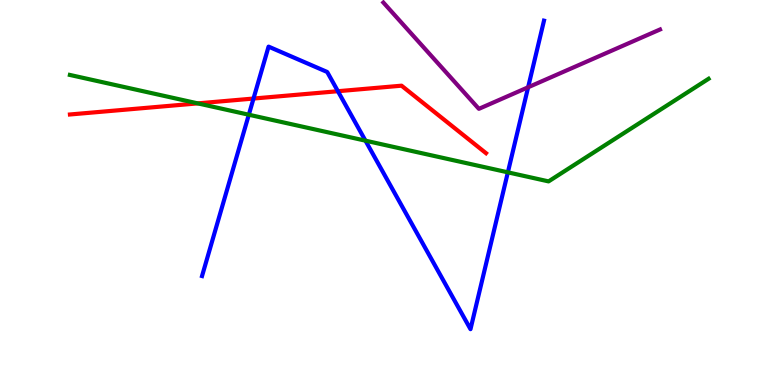[{'lines': ['blue', 'red'], 'intersections': [{'x': 3.27, 'y': 7.44}, {'x': 4.36, 'y': 7.63}]}, {'lines': ['green', 'red'], 'intersections': [{'x': 2.55, 'y': 7.31}]}, {'lines': ['purple', 'red'], 'intersections': []}, {'lines': ['blue', 'green'], 'intersections': [{'x': 3.21, 'y': 7.02}, {'x': 4.72, 'y': 6.35}, {'x': 6.55, 'y': 5.52}]}, {'lines': ['blue', 'purple'], 'intersections': [{'x': 6.81, 'y': 7.73}]}, {'lines': ['green', 'purple'], 'intersections': []}]